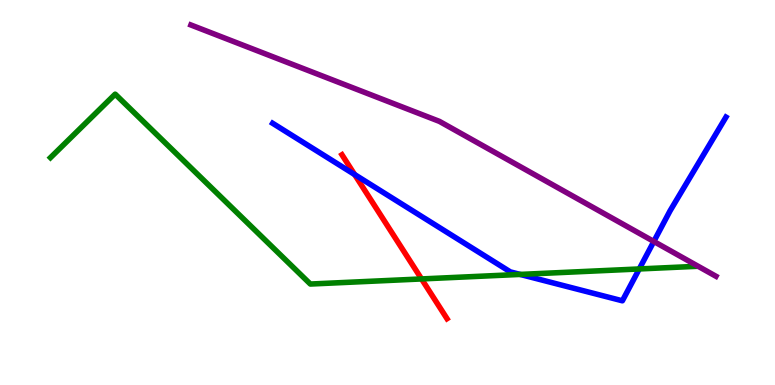[{'lines': ['blue', 'red'], 'intersections': [{'x': 4.58, 'y': 5.47}]}, {'lines': ['green', 'red'], 'intersections': [{'x': 5.44, 'y': 2.75}]}, {'lines': ['purple', 'red'], 'intersections': []}, {'lines': ['blue', 'green'], 'intersections': [{'x': 6.71, 'y': 2.87}, {'x': 8.25, 'y': 3.01}]}, {'lines': ['blue', 'purple'], 'intersections': [{'x': 8.44, 'y': 3.73}]}, {'lines': ['green', 'purple'], 'intersections': []}]